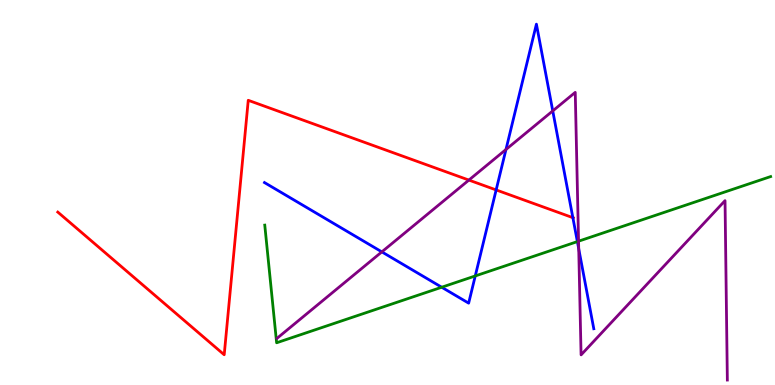[{'lines': ['blue', 'red'], 'intersections': [{'x': 6.4, 'y': 5.07}, {'x': 7.39, 'y': 4.35}]}, {'lines': ['green', 'red'], 'intersections': []}, {'lines': ['purple', 'red'], 'intersections': [{'x': 6.05, 'y': 5.32}]}, {'lines': ['blue', 'green'], 'intersections': [{'x': 5.7, 'y': 2.54}, {'x': 6.13, 'y': 2.83}, {'x': 7.45, 'y': 3.72}]}, {'lines': ['blue', 'purple'], 'intersections': [{'x': 4.93, 'y': 3.46}, {'x': 6.53, 'y': 6.12}, {'x': 7.13, 'y': 7.12}, {'x': 7.47, 'y': 3.54}]}, {'lines': ['green', 'purple'], 'intersections': [{'x': 7.47, 'y': 3.74}]}]